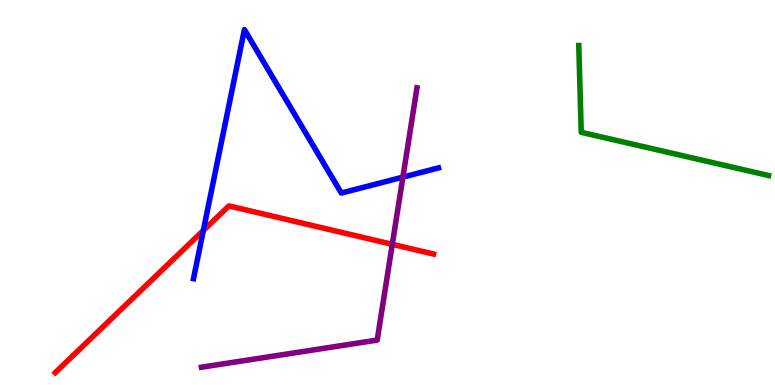[{'lines': ['blue', 'red'], 'intersections': [{'x': 2.62, 'y': 4.01}]}, {'lines': ['green', 'red'], 'intersections': []}, {'lines': ['purple', 'red'], 'intersections': [{'x': 5.06, 'y': 3.65}]}, {'lines': ['blue', 'green'], 'intersections': []}, {'lines': ['blue', 'purple'], 'intersections': [{'x': 5.2, 'y': 5.4}]}, {'lines': ['green', 'purple'], 'intersections': []}]